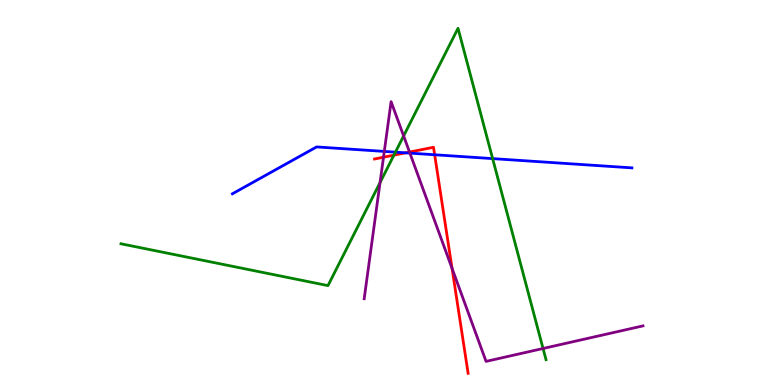[{'lines': ['blue', 'red'], 'intersections': [{'x': 5.23, 'y': 6.03}, {'x': 5.61, 'y': 5.98}]}, {'lines': ['green', 'red'], 'intersections': [{'x': 5.08, 'y': 5.97}]}, {'lines': ['purple', 'red'], 'intersections': [{'x': 4.95, 'y': 5.92}, {'x': 5.28, 'y': 6.05}, {'x': 5.83, 'y': 3.03}]}, {'lines': ['blue', 'green'], 'intersections': [{'x': 5.1, 'y': 6.05}, {'x': 6.36, 'y': 5.88}]}, {'lines': ['blue', 'purple'], 'intersections': [{'x': 4.96, 'y': 6.07}, {'x': 5.29, 'y': 6.02}]}, {'lines': ['green', 'purple'], 'intersections': [{'x': 4.9, 'y': 5.26}, {'x': 5.21, 'y': 6.47}, {'x': 7.01, 'y': 0.948}]}]